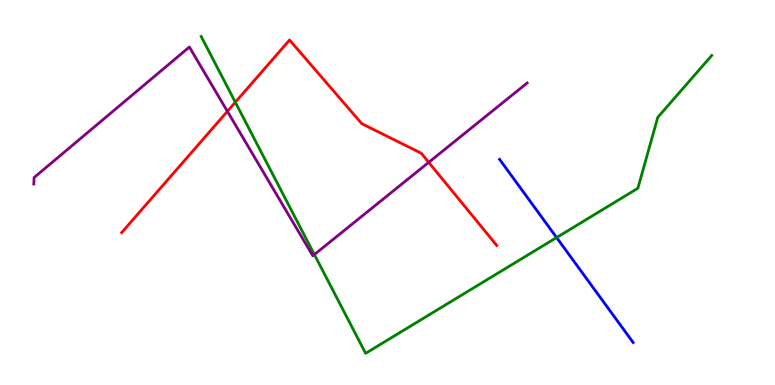[{'lines': ['blue', 'red'], 'intersections': []}, {'lines': ['green', 'red'], 'intersections': [{'x': 3.04, 'y': 7.34}]}, {'lines': ['purple', 'red'], 'intersections': [{'x': 2.93, 'y': 7.11}, {'x': 5.53, 'y': 5.78}]}, {'lines': ['blue', 'green'], 'intersections': [{'x': 7.18, 'y': 3.83}]}, {'lines': ['blue', 'purple'], 'intersections': []}, {'lines': ['green', 'purple'], 'intersections': [{'x': 4.06, 'y': 3.39}]}]